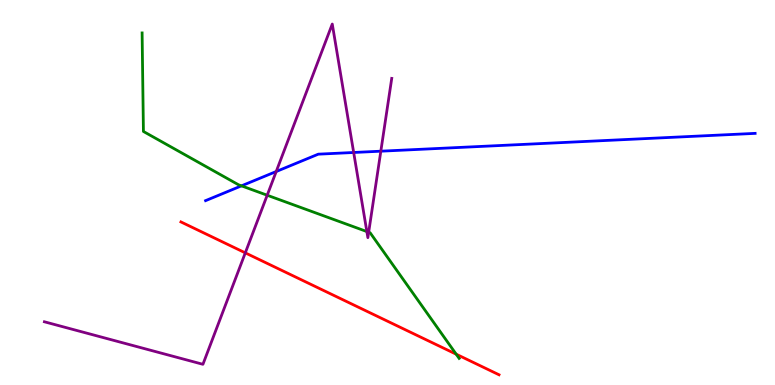[{'lines': ['blue', 'red'], 'intersections': []}, {'lines': ['green', 'red'], 'intersections': [{'x': 5.89, 'y': 0.8}]}, {'lines': ['purple', 'red'], 'intersections': [{'x': 3.17, 'y': 3.43}]}, {'lines': ['blue', 'green'], 'intersections': [{'x': 3.12, 'y': 5.17}]}, {'lines': ['blue', 'purple'], 'intersections': [{'x': 3.56, 'y': 5.54}, {'x': 4.56, 'y': 6.04}, {'x': 4.91, 'y': 6.07}]}, {'lines': ['green', 'purple'], 'intersections': [{'x': 3.45, 'y': 4.93}, {'x': 4.73, 'y': 3.99}, {'x': 4.76, 'y': 3.97}]}]